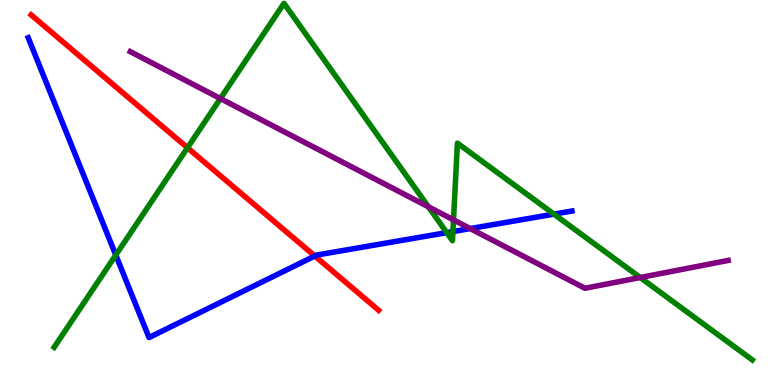[{'lines': ['blue', 'red'], 'intersections': [{'x': 4.06, 'y': 3.35}]}, {'lines': ['green', 'red'], 'intersections': [{'x': 2.42, 'y': 6.16}]}, {'lines': ['purple', 'red'], 'intersections': []}, {'lines': ['blue', 'green'], 'intersections': [{'x': 1.49, 'y': 3.37}, {'x': 5.76, 'y': 3.96}, {'x': 5.84, 'y': 3.99}, {'x': 7.15, 'y': 4.44}]}, {'lines': ['blue', 'purple'], 'intersections': [{'x': 6.07, 'y': 4.06}]}, {'lines': ['green', 'purple'], 'intersections': [{'x': 2.84, 'y': 7.44}, {'x': 5.53, 'y': 4.63}, {'x': 5.85, 'y': 4.29}, {'x': 8.26, 'y': 2.79}]}]